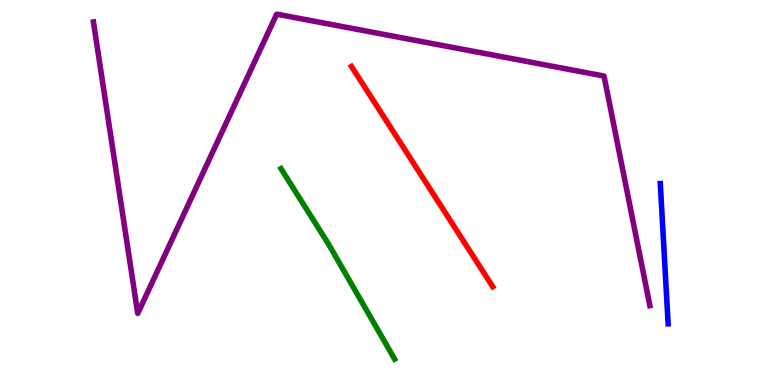[{'lines': ['blue', 'red'], 'intersections': []}, {'lines': ['green', 'red'], 'intersections': []}, {'lines': ['purple', 'red'], 'intersections': []}, {'lines': ['blue', 'green'], 'intersections': []}, {'lines': ['blue', 'purple'], 'intersections': []}, {'lines': ['green', 'purple'], 'intersections': []}]